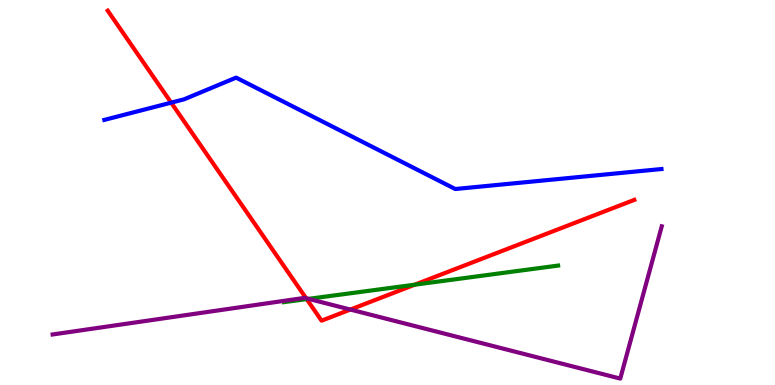[{'lines': ['blue', 'red'], 'intersections': [{'x': 2.21, 'y': 7.33}]}, {'lines': ['green', 'red'], 'intersections': [{'x': 3.96, 'y': 2.23}, {'x': 5.35, 'y': 2.61}]}, {'lines': ['purple', 'red'], 'intersections': [{'x': 3.95, 'y': 2.25}, {'x': 4.52, 'y': 1.96}]}, {'lines': ['blue', 'green'], 'intersections': []}, {'lines': ['blue', 'purple'], 'intersections': []}, {'lines': ['green', 'purple'], 'intersections': [{'x': 3.98, 'y': 2.24}]}]